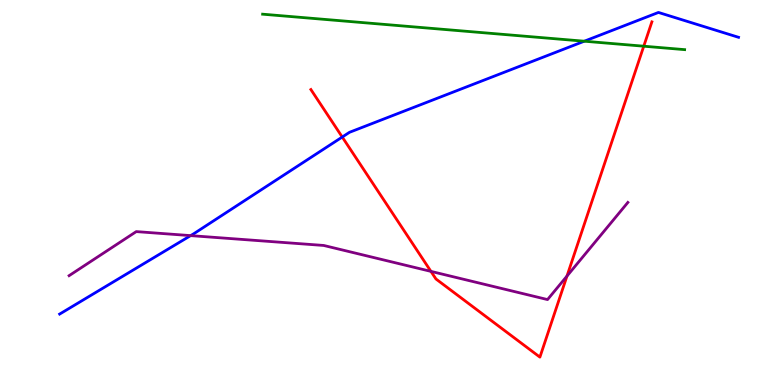[{'lines': ['blue', 'red'], 'intersections': [{'x': 4.42, 'y': 6.44}]}, {'lines': ['green', 'red'], 'intersections': [{'x': 8.31, 'y': 8.8}]}, {'lines': ['purple', 'red'], 'intersections': [{'x': 5.56, 'y': 2.95}, {'x': 7.32, 'y': 2.83}]}, {'lines': ['blue', 'green'], 'intersections': [{'x': 7.54, 'y': 8.93}]}, {'lines': ['blue', 'purple'], 'intersections': [{'x': 2.46, 'y': 3.88}]}, {'lines': ['green', 'purple'], 'intersections': []}]